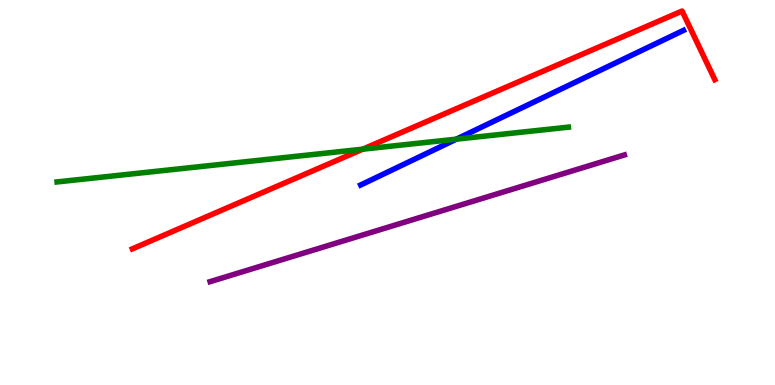[{'lines': ['blue', 'red'], 'intersections': []}, {'lines': ['green', 'red'], 'intersections': [{'x': 4.68, 'y': 6.13}]}, {'lines': ['purple', 'red'], 'intersections': []}, {'lines': ['blue', 'green'], 'intersections': [{'x': 5.89, 'y': 6.39}]}, {'lines': ['blue', 'purple'], 'intersections': []}, {'lines': ['green', 'purple'], 'intersections': []}]